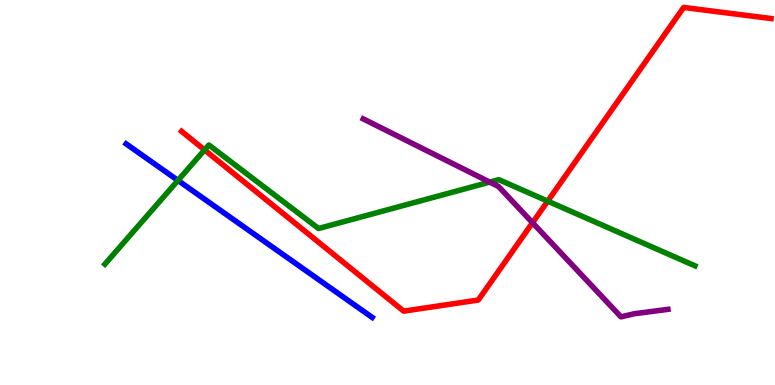[{'lines': ['blue', 'red'], 'intersections': []}, {'lines': ['green', 'red'], 'intersections': [{'x': 2.64, 'y': 6.11}, {'x': 7.07, 'y': 4.78}]}, {'lines': ['purple', 'red'], 'intersections': [{'x': 6.87, 'y': 4.21}]}, {'lines': ['blue', 'green'], 'intersections': [{'x': 2.3, 'y': 5.31}]}, {'lines': ['blue', 'purple'], 'intersections': []}, {'lines': ['green', 'purple'], 'intersections': [{'x': 6.32, 'y': 5.27}]}]